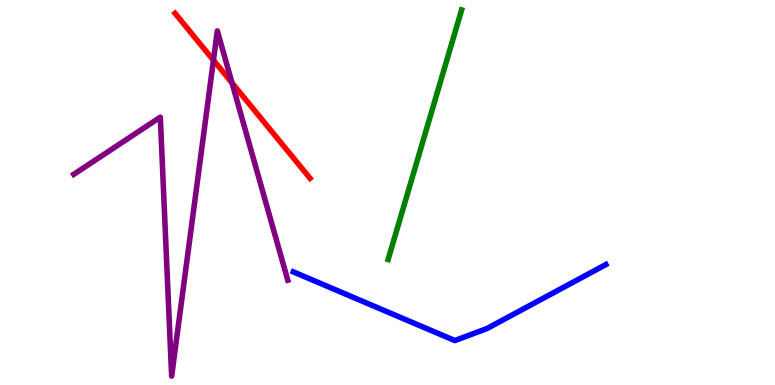[{'lines': ['blue', 'red'], 'intersections': []}, {'lines': ['green', 'red'], 'intersections': []}, {'lines': ['purple', 'red'], 'intersections': [{'x': 2.75, 'y': 8.44}, {'x': 2.99, 'y': 7.85}]}, {'lines': ['blue', 'green'], 'intersections': []}, {'lines': ['blue', 'purple'], 'intersections': []}, {'lines': ['green', 'purple'], 'intersections': []}]